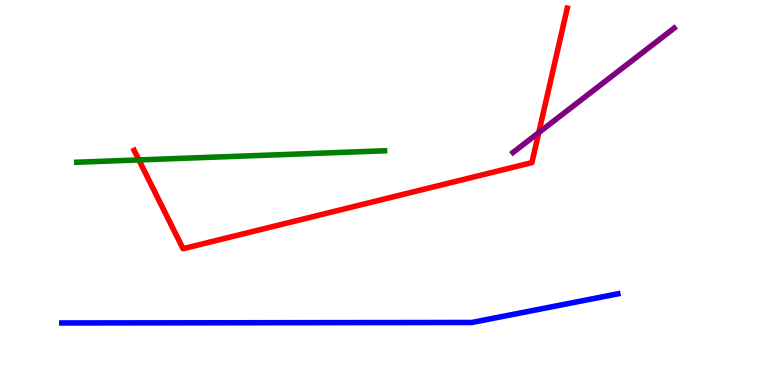[{'lines': ['blue', 'red'], 'intersections': []}, {'lines': ['green', 'red'], 'intersections': [{'x': 1.79, 'y': 5.85}]}, {'lines': ['purple', 'red'], 'intersections': [{'x': 6.95, 'y': 6.56}]}, {'lines': ['blue', 'green'], 'intersections': []}, {'lines': ['blue', 'purple'], 'intersections': []}, {'lines': ['green', 'purple'], 'intersections': []}]